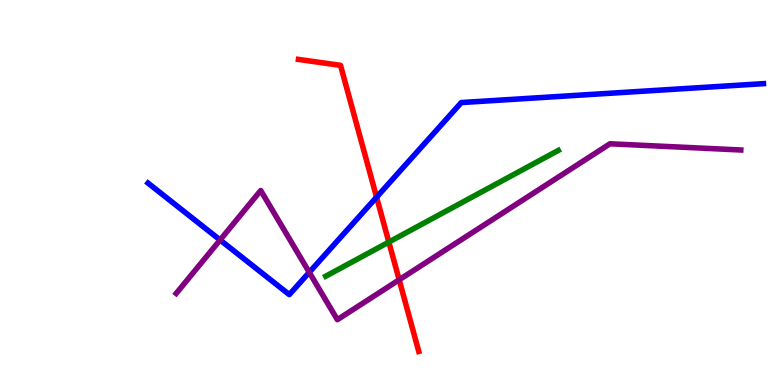[{'lines': ['blue', 'red'], 'intersections': [{'x': 4.86, 'y': 4.88}]}, {'lines': ['green', 'red'], 'intersections': [{'x': 5.02, 'y': 3.71}]}, {'lines': ['purple', 'red'], 'intersections': [{'x': 5.15, 'y': 2.73}]}, {'lines': ['blue', 'green'], 'intersections': []}, {'lines': ['blue', 'purple'], 'intersections': [{'x': 2.84, 'y': 3.77}, {'x': 3.99, 'y': 2.93}]}, {'lines': ['green', 'purple'], 'intersections': []}]